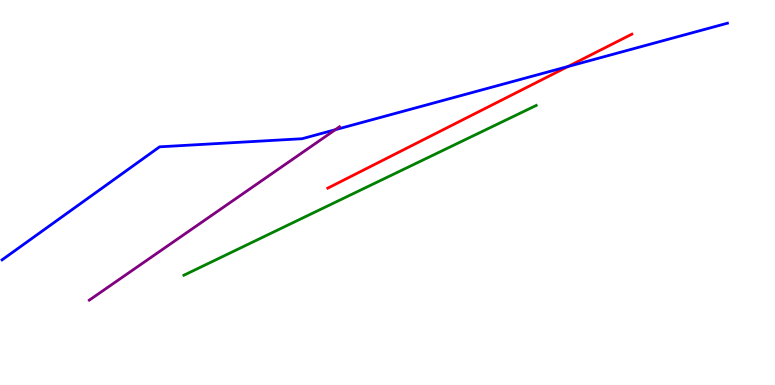[{'lines': ['blue', 'red'], 'intersections': [{'x': 7.33, 'y': 8.27}]}, {'lines': ['green', 'red'], 'intersections': []}, {'lines': ['purple', 'red'], 'intersections': []}, {'lines': ['blue', 'green'], 'intersections': []}, {'lines': ['blue', 'purple'], 'intersections': [{'x': 4.33, 'y': 6.63}]}, {'lines': ['green', 'purple'], 'intersections': []}]